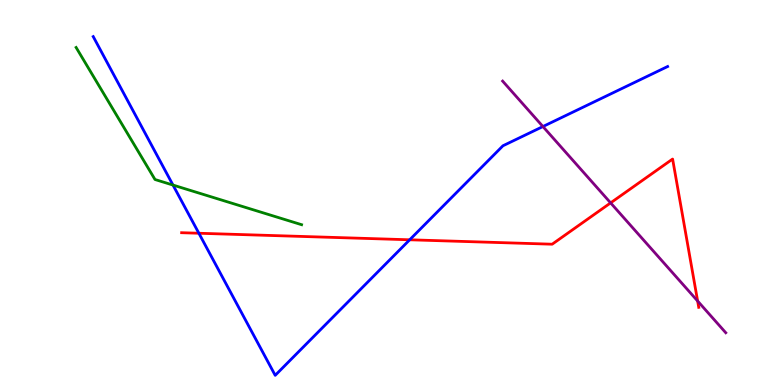[{'lines': ['blue', 'red'], 'intersections': [{'x': 2.57, 'y': 3.94}, {'x': 5.29, 'y': 3.77}]}, {'lines': ['green', 'red'], 'intersections': []}, {'lines': ['purple', 'red'], 'intersections': [{'x': 7.88, 'y': 4.73}, {'x': 9.0, 'y': 2.18}]}, {'lines': ['blue', 'green'], 'intersections': [{'x': 2.23, 'y': 5.19}]}, {'lines': ['blue', 'purple'], 'intersections': [{'x': 7.01, 'y': 6.71}]}, {'lines': ['green', 'purple'], 'intersections': []}]